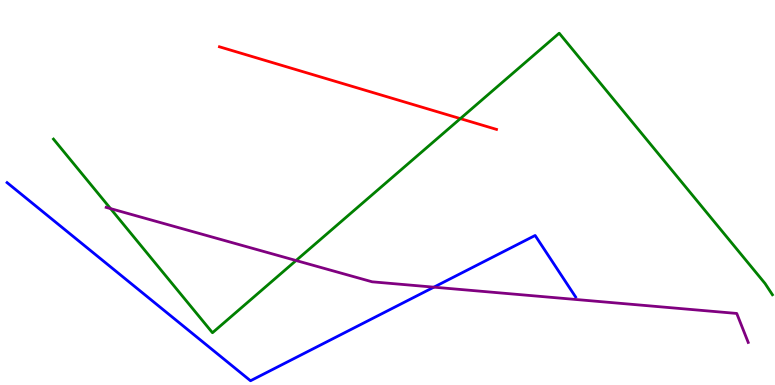[{'lines': ['blue', 'red'], 'intersections': []}, {'lines': ['green', 'red'], 'intersections': [{'x': 5.94, 'y': 6.92}]}, {'lines': ['purple', 'red'], 'intersections': []}, {'lines': ['blue', 'green'], 'intersections': []}, {'lines': ['blue', 'purple'], 'intersections': [{'x': 5.6, 'y': 2.54}]}, {'lines': ['green', 'purple'], 'intersections': [{'x': 1.43, 'y': 4.58}, {'x': 3.82, 'y': 3.23}]}]